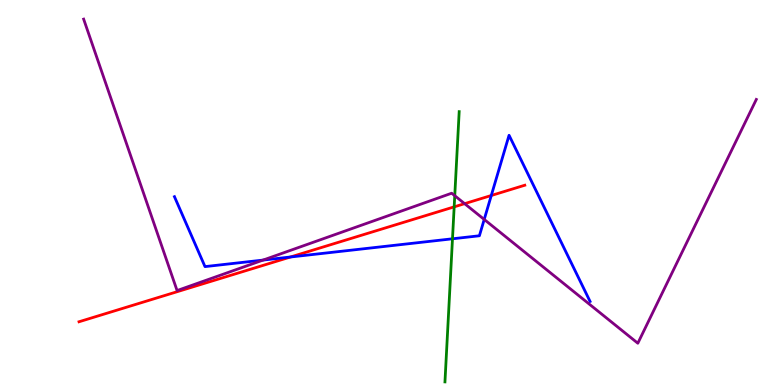[{'lines': ['blue', 'red'], 'intersections': [{'x': 3.75, 'y': 3.32}, {'x': 6.34, 'y': 4.92}]}, {'lines': ['green', 'red'], 'intersections': [{'x': 5.86, 'y': 4.63}]}, {'lines': ['purple', 'red'], 'intersections': [{'x': 6.0, 'y': 4.71}]}, {'lines': ['blue', 'green'], 'intersections': [{'x': 5.84, 'y': 3.8}]}, {'lines': ['blue', 'purple'], 'intersections': [{'x': 3.39, 'y': 3.24}, {'x': 6.25, 'y': 4.3}]}, {'lines': ['green', 'purple'], 'intersections': [{'x': 5.87, 'y': 4.92}]}]